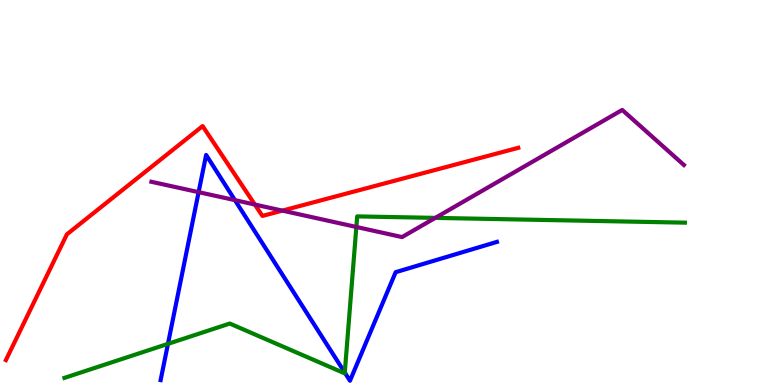[{'lines': ['blue', 'red'], 'intersections': []}, {'lines': ['green', 'red'], 'intersections': []}, {'lines': ['purple', 'red'], 'intersections': [{'x': 3.29, 'y': 4.69}, {'x': 3.64, 'y': 4.53}]}, {'lines': ['blue', 'green'], 'intersections': [{'x': 2.17, 'y': 1.07}, {'x': 4.45, 'y': 0.323}]}, {'lines': ['blue', 'purple'], 'intersections': [{'x': 2.56, 'y': 5.01}, {'x': 3.03, 'y': 4.8}]}, {'lines': ['green', 'purple'], 'intersections': [{'x': 4.6, 'y': 4.1}, {'x': 5.62, 'y': 4.34}]}]